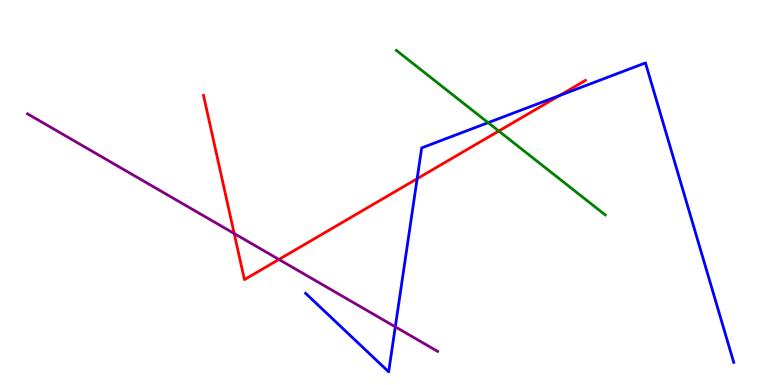[{'lines': ['blue', 'red'], 'intersections': [{'x': 5.38, 'y': 5.36}, {'x': 7.22, 'y': 7.52}]}, {'lines': ['green', 'red'], 'intersections': [{'x': 6.44, 'y': 6.6}]}, {'lines': ['purple', 'red'], 'intersections': [{'x': 3.02, 'y': 3.93}, {'x': 3.6, 'y': 3.26}]}, {'lines': ['blue', 'green'], 'intersections': [{'x': 6.3, 'y': 6.81}]}, {'lines': ['blue', 'purple'], 'intersections': [{'x': 5.1, 'y': 1.51}]}, {'lines': ['green', 'purple'], 'intersections': []}]